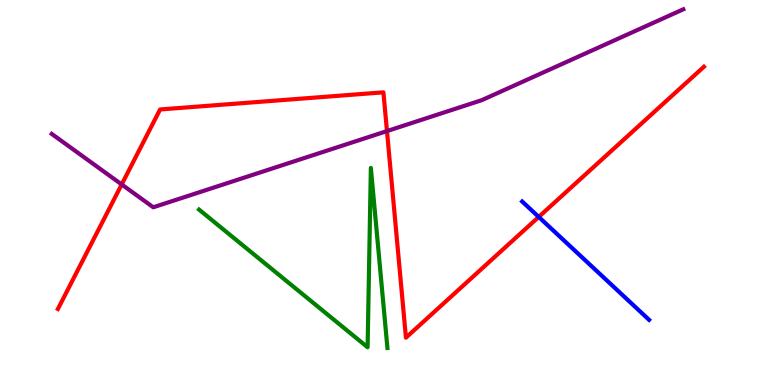[{'lines': ['blue', 'red'], 'intersections': [{'x': 6.95, 'y': 4.37}]}, {'lines': ['green', 'red'], 'intersections': []}, {'lines': ['purple', 'red'], 'intersections': [{'x': 1.57, 'y': 5.21}, {'x': 4.99, 'y': 6.6}]}, {'lines': ['blue', 'green'], 'intersections': []}, {'lines': ['blue', 'purple'], 'intersections': []}, {'lines': ['green', 'purple'], 'intersections': []}]